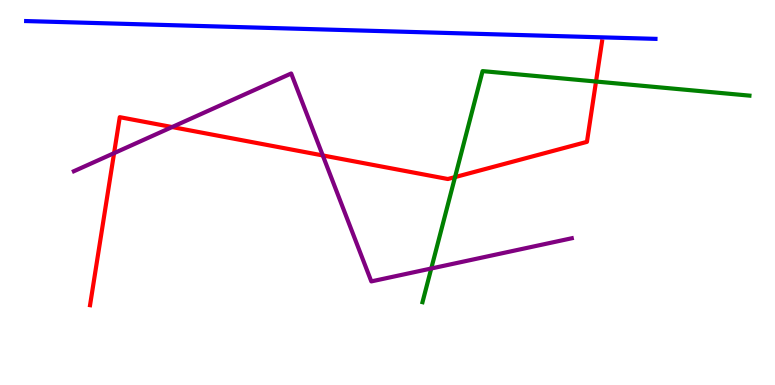[{'lines': ['blue', 'red'], 'intersections': []}, {'lines': ['green', 'red'], 'intersections': [{'x': 5.87, 'y': 5.4}, {'x': 7.69, 'y': 7.88}]}, {'lines': ['purple', 'red'], 'intersections': [{'x': 1.47, 'y': 6.02}, {'x': 2.22, 'y': 6.7}, {'x': 4.16, 'y': 5.96}]}, {'lines': ['blue', 'green'], 'intersections': []}, {'lines': ['blue', 'purple'], 'intersections': []}, {'lines': ['green', 'purple'], 'intersections': [{'x': 5.56, 'y': 3.03}]}]